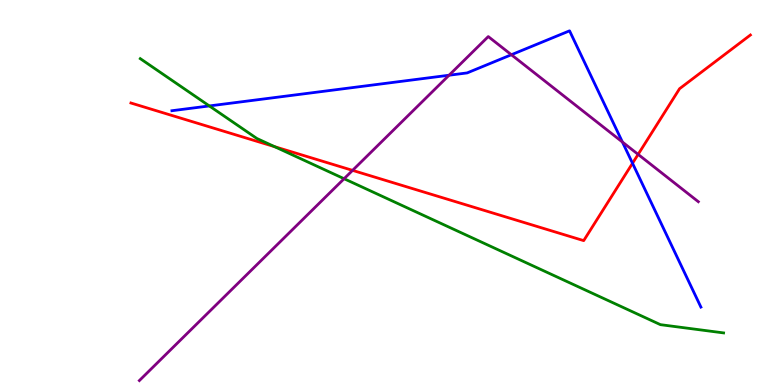[{'lines': ['blue', 'red'], 'intersections': [{'x': 8.16, 'y': 5.76}]}, {'lines': ['green', 'red'], 'intersections': [{'x': 3.54, 'y': 6.19}]}, {'lines': ['purple', 'red'], 'intersections': [{'x': 4.55, 'y': 5.57}, {'x': 8.23, 'y': 5.99}]}, {'lines': ['blue', 'green'], 'intersections': [{'x': 2.7, 'y': 7.25}]}, {'lines': ['blue', 'purple'], 'intersections': [{'x': 5.79, 'y': 8.05}, {'x': 6.6, 'y': 8.58}, {'x': 8.03, 'y': 6.31}]}, {'lines': ['green', 'purple'], 'intersections': [{'x': 4.44, 'y': 5.36}]}]